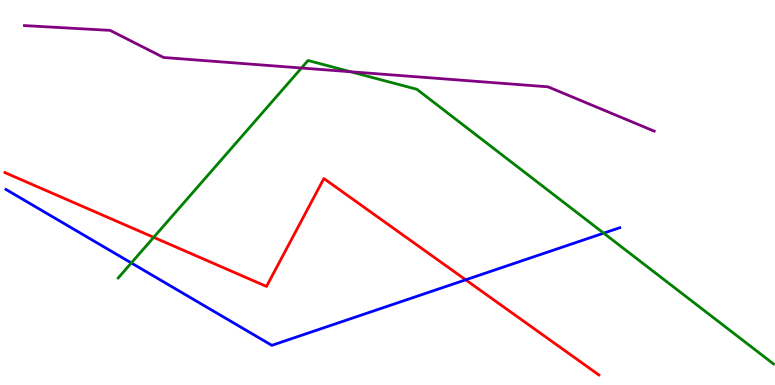[{'lines': ['blue', 'red'], 'intersections': [{'x': 6.01, 'y': 2.73}]}, {'lines': ['green', 'red'], 'intersections': [{'x': 1.98, 'y': 3.84}]}, {'lines': ['purple', 'red'], 'intersections': []}, {'lines': ['blue', 'green'], 'intersections': [{'x': 1.69, 'y': 3.17}, {'x': 7.79, 'y': 3.94}]}, {'lines': ['blue', 'purple'], 'intersections': []}, {'lines': ['green', 'purple'], 'intersections': [{'x': 3.89, 'y': 8.23}, {'x': 4.52, 'y': 8.14}]}]